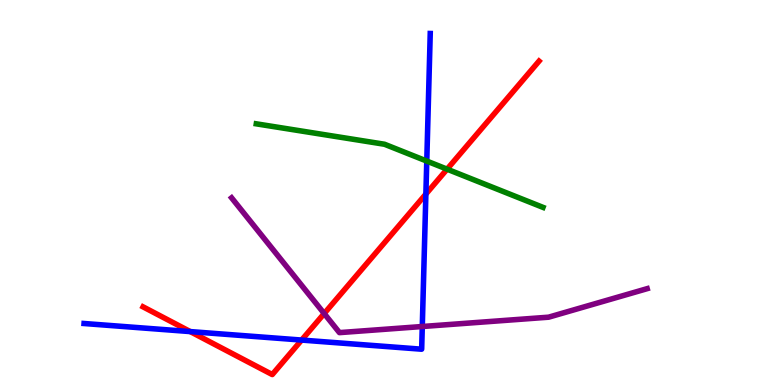[{'lines': ['blue', 'red'], 'intersections': [{'x': 2.46, 'y': 1.39}, {'x': 3.89, 'y': 1.17}, {'x': 5.5, 'y': 4.96}]}, {'lines': ['green', 'red'], 'intersections': [{'x': 5.77, 'y': 5.61}]}, {'lines': ['purple', 'red'], 'intersections': [{'x': 4.18, 'y': 1.86}]}, {'lines': ['blue', 'green'], 'intersections': [{'x': 5.51, 'y': 5.82}]}, {'lines': ['blue', 'purple'], 'intersections': [{'x': 5.45, 'y': 1.52}]}, {'lines': ['green', 'purple'], 'intersections': []}]